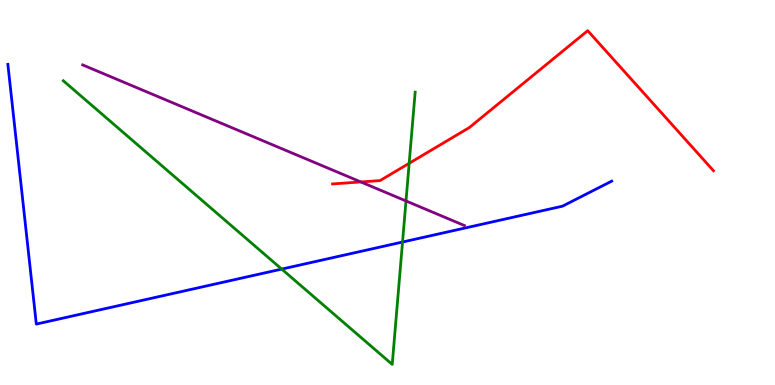[{'lines': ['blue', 'red'], 'intersections': []}, {'lines': ['green', 'red'], 'intersections': [{'x': 5.28, 'y': 5.76}]}, {'lines': ['purple', 'red'], 'intersections': [{'x': 4.66, 'y': 5.27}]}, {'lines': ['blue', 'green'], 'intersections': [{'x': 3.63, 'y': 3.01}, {'x': 5.19, 'y': 3.71}]}, {'lines': ['blue', 'purple'], 'intersections': []}, {'lines': ['green', 'purple'], 'intersections': [{'x': 5.24, 'y': 4.78}]}]